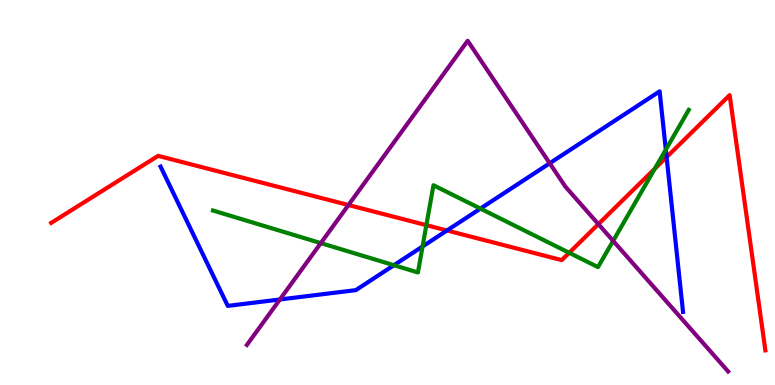[{'lines': ['blue', 'red'], 'intersections': [{'x': 5.77, 'y': 4.01}, {'x': 8.6, 'y': 5.92}]}, {'lines': ['green', 'red'], 'intersections': [{'x': 5.5, 'y': 4.15}, {'x': 7.34, 'y': 3.43}, {'x': 8.45, 'y': 5.62}]}, {'lines': ['purple', 'red'], 'intersections': [{'x': 4.5, 'y': 4.67}, {'x': 7.72, 'y': 4.18}]}, {'lines': ['blue', 'green'], 'intersections': [{'x': 5.08, 'y': 3.11}, {'x': 5.45, 'y': 3.6}, {'x': 6.2, 'y': 4.58}, {'x': 8.59, 'y': 6.11}]}, {'lines': ['blue', 'purple'], 'intersections': [{'x': 3.61, 'y': 2.22}, {'x': 7.09, 'y': 5.76}]}, {'lines': ['green', 'purple'], 'intersections': [{'x': 4.14, 'y': 3.69}, {'x': 7.91, 'y': 3.74}]}]